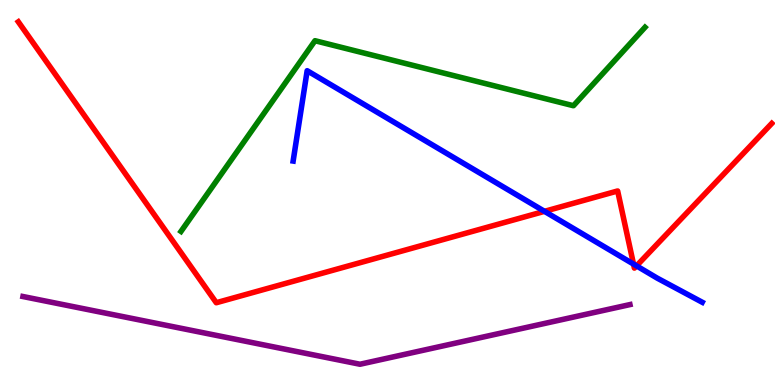[{'lines': ['blue', 'red'], 'intersections': [{'x': 7.03, 'y': 4.51}, {'x': 8.17, 'y': 3.14}, {'x': 8.21, 'y': 3.09}]}, {'lines': ['green', 'red'], 'intersections': []}, {'lines': ['purple', 'red'], 'intersections': []}, {'lines': ['blue', 'green'], 'intersections': []}, {'lines': ['blue', 'purple'], 'intersections': []}, {'lines': ['green', 'purple'], 'intersections': []}]